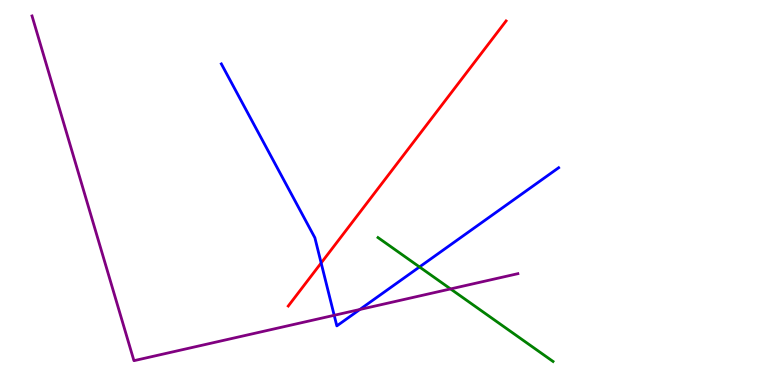[{'lines': ['blue', 'red'], 'intersections': [{'x': 4.14, 'y': 3.17}]}, {'lines': ['green', 'red'], 'intersections': []}, {'lines': ['purple', 'red'], 'intersections': []}, {'lines': ['blue', 'green'], 'intersections': [{'x': 5.41, 'y': 3.07}]}, {'lines': ['blue', 'purple'], 'intersections': [{'x': 4.31, 'y': 1.81}, {'x': 4.64, 'y': 1.96}]}, {'lines': ['green', 'purple'], 'intersections': [{'x': 5.81, 'y': 2.5}]}]